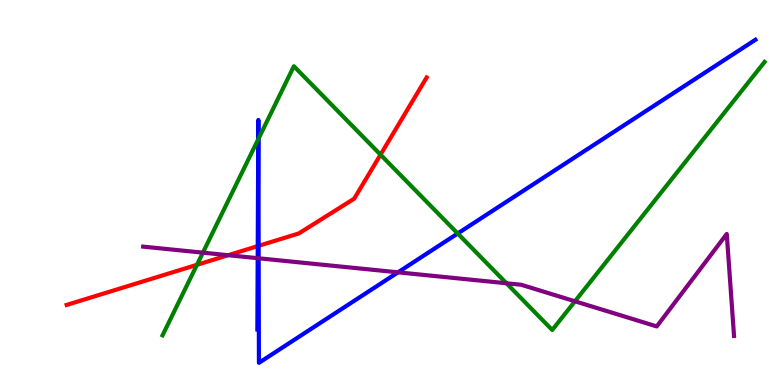[{'lines': ['blue', 'red'], 'intersections': [{'x': 3.33, 'y': 3.61}, {'x': 3.34, 'y': 3.62}]}, {'lines': ['green', 'red'], 'intersections': [{'x': 2.54, 'y': 3.12}, {'x': 4.91, 'y': 5.98}]}, {'lines': ['purple', 'red'], 'intersections': [{'x': 2.94, 'y': 3.37}]}, {'lines': ['blue', 'green'], 'intersections': [{'x': 3.33, 'y': 6.38}, {'x': 3.33, 'y': 6.39}, {'x': 5.91, 'y': 3.94}]}, {'lines': ['blue', 'purple'], 'intersections': [{'x': 3.32, 'y': 3.29}, {'x': 3.34, 'y': 3.29}, {'x': 5.14, 'y': 2.93}]}, {'lines': ['green', 'purple'], 'intersections': [{'x': 2.62, 'y': 3.44}, {'x': 6.53, 'y': 2.64}, {'x': 7.42, 'y': 2.17}]}]